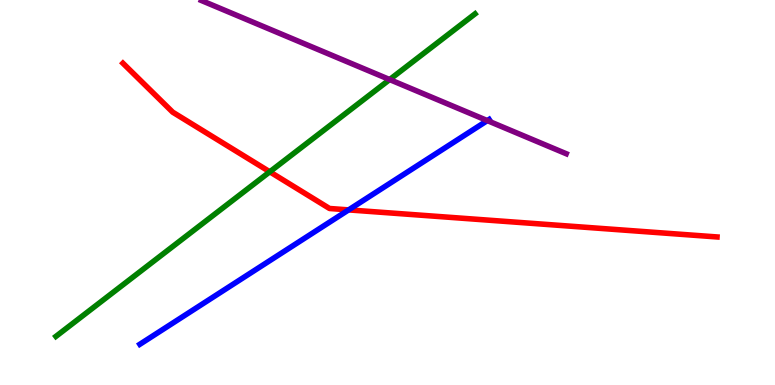[{'lines': ['blue', 'red'], 'intersections': [{'x': 4.5, 'y': 4.55}]}, {'lines': ['green', 'red'], 'intersections': [{'x': 3.48, 'y': 5.54}]}, {'lines': ['purple', 'red'], 'intersections': []}, {'lines': ['blue', 'green'], 'intersections': []}, {'lines': ['blue', 'purple'], 'intersections': [{'x': 6.29, 'y': 6.87}]}, {'lines': ['green', 'purple'], 'intersections': [{'x': 5.03, 'y': 7.93}]}]